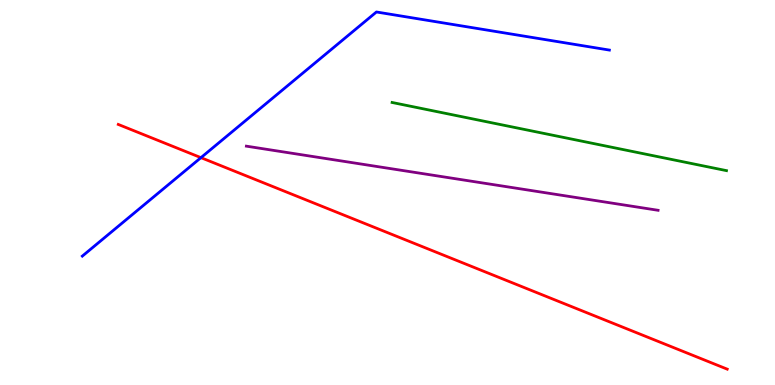[{'lines': ['blue', 'red'], 'intersections': [{'x': 2.59, 'y': 5.91}]}, {'lines': ['green', 'red'], 'intersections': []}, {'lines': ['purple', 'red'], 'intersections': []}, {'lines': ['blue', 'green'], 'intersections': []}, {'lines': ['blue', 'purple'], 'intersections': []}, {'lines': ['green', 'purple'], 'intersections': []}]